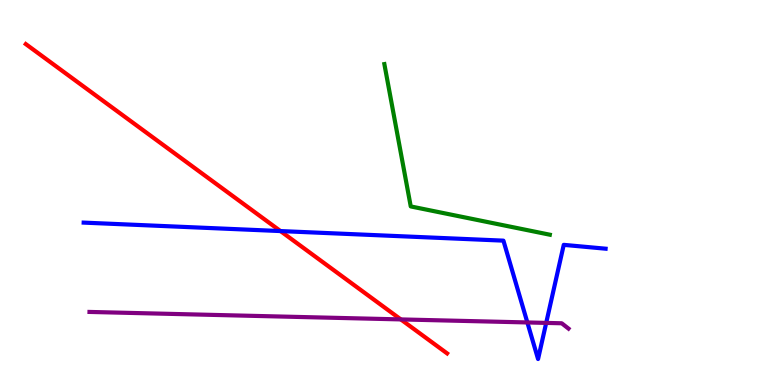[{'lines': ['blue', 'red'], 'intersections': [{'x': 3.62, 'y': 4.0}]}, {'lines': ['green', 'red'], 'intersections': []}, {'lines': ['purple', 'red'], 'intersections': [{'x': 5.17, 'y': 1.7}]}, {'lines': ['blue', 'green'], 'intersections': []}, {'lines': ['blue', 'purple'], 'intersections': [{'x': 6.8, 'y': 1.62}, {'x': 7.05, 'y': 1.61}]}, {'lines': ['green', 'purple'], 'intersections': []}]